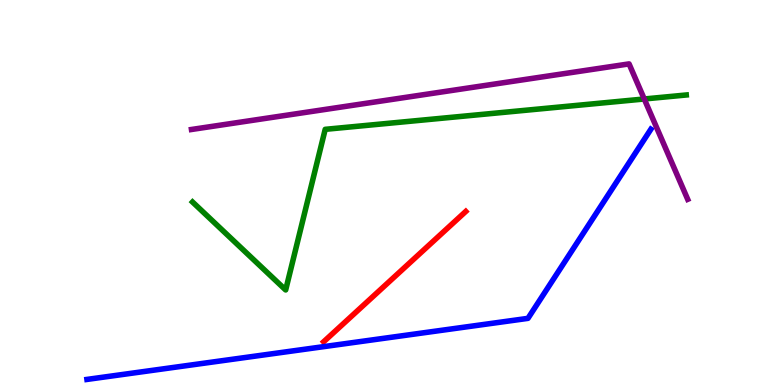[{'lines': ['blue', 'red'], 'intersections': []}, {'lines': ['green', 'red'], 'intersections': []}, {'lines': ['purple', 'red'], 'intersections': []}, {'lines': ['blue', 'green'], 'intersections': []}, {'lines': ['blue', 'purple'], 'intersections': []}, {'lines': ['green', 'purple'], 'intersections': [{'x': 8.31, 'y': 7.43}]}]